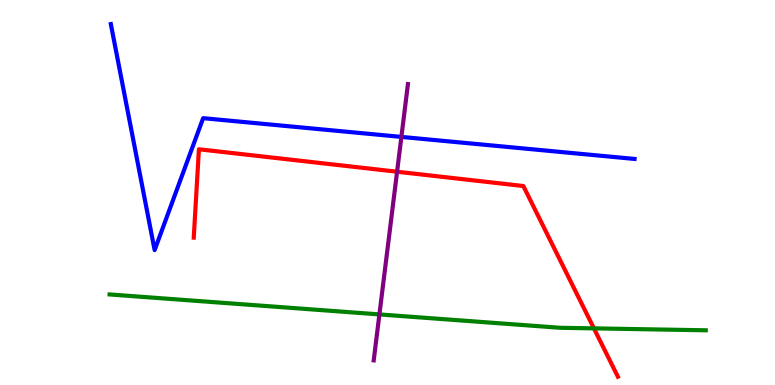[{'lines': ['blue', 'red'], 'intersections': []}, {'lines': ['green', 'red'], 'intersections': [{'x': 7.66, 'y': 1.47}]}, {'lines': ['purple', 'red'], 'intersections': [{'x': 5.12, 'y': 5.54}]}, {'lines': ['blue', 'green'], 'intersections': []}, {'lines': ['blue', 'purple'], 'intersections': [{'x': 5.18, 'y': 6.44}]}, {'lines': ['green', 'purple'], 'intersections': [{'x': 4.9, 'y': 1.83}]}]